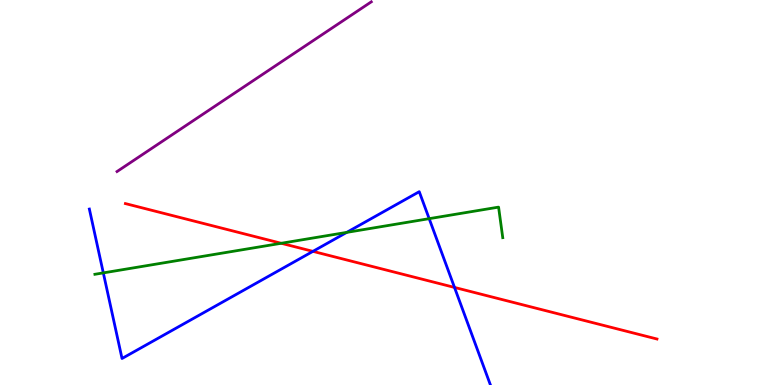[{'lines': ['blue', 'red'], 'intersections': [{'x': 4.04, 'y': 3.47}, {'x': 5.86, 'y': 2.53}]}, {'lines': ['green', 'red'], 'intersections': [{'x': 3.63, 'y': 3.68}]}, {'lines': ['purple', 'red'], 'intersections': []}, {'lines': ['blue', 'green'], 'intersections': [{'x': 1.33, 'y': 2.91}, {'x': 4.47, 'y': 3.96}, {'x': 5.54, 'y': 4.32}]}, {'lines': ['blue', 'purple'], 'intersections': []}, {'lines': ['green', 'purple'], 'intersections': []}]